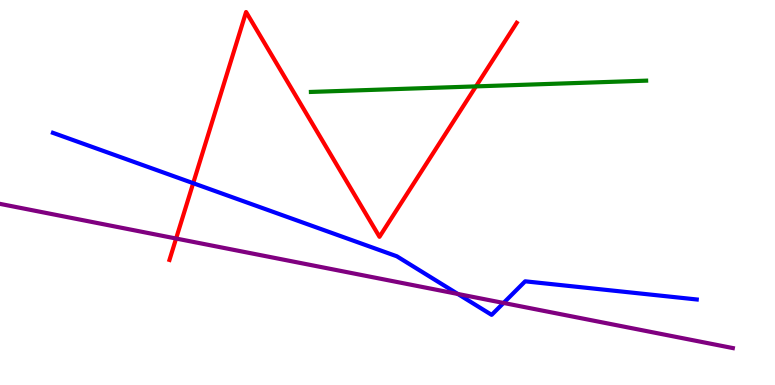[{'lines': ['blue', 'red'], 'intersections': [{'x': 2.49, 'y': 5.24}]}, {'lines': ['green', 'red'], 'intersections': [{'x': 6.14, 'y': 7.76}]}, {'lines': ['purple', 'red'], 'intersections': [{'x': 2.27, 'y': 3.8}]}, {'lines': ['blue', 'green'], 'intersections': []}, {'lines': ['blue', 'purple'], 'intersections': [{'x': 5.91, 'y': 2.36}, {'x': 6.5, 'y': 2.13}]}, {'lines': ['green', 'purple'], 'intersections': []}]